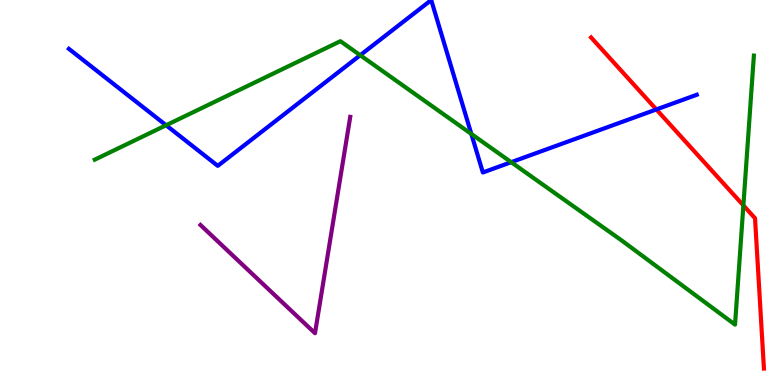[{'lines': ['blue', 'red'], 'intersections': [{'x': 8.47, 'y': 7.16}]}, {'lines': ['green', 'red'], 'intersections': [{'x': 9.59, 'y': 4.66}]}, {'lines': ['purple', 'red'], 'intersections': []}, {'lines': ['blue', 'green'], 'intersections': [{'x': 2.14, 'y': 6.75}, {'x': 4.65, 'y': 8.57}, {'x': 6.08, 'y': 6.52}, {'x': 6.6, 'y': 5.79}]}, {'lines': ['blue', 'purple'], 'intersections': []}, {'lines': ['green', 'purple'], 'intersections': []}]